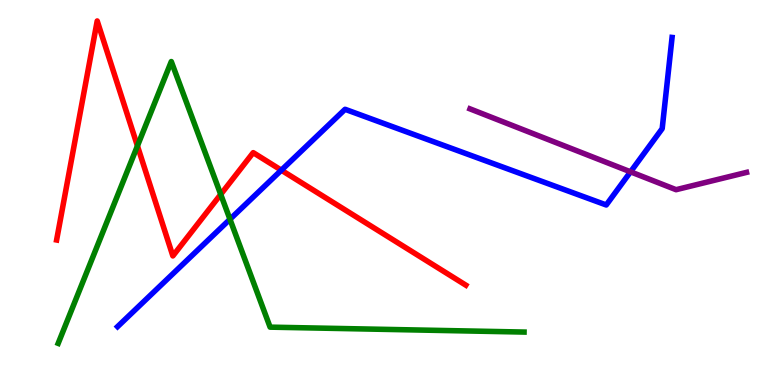[{'lines': ['blue', 'red'], 'intersections': [{'x': 3.63, 'y': 5.58}]}, {'lines': ['green', 'red'], 'intersections': [{'x': 1.77, 'y': 6.21}, {'x': 2.85, 'y': 4.95}]}, {'lines': ['purple', 'red'], 'intersections': []}, {'lines': ['blue', 'green'], 'intersections': [{'x': 2.97, 'y': 4.3}]}, {'lines': ['blue', 'purple'], 'intersections': [{'x': 8.14, 'y': 5.54}]}, {'lines': ['green', 'purple'], 'intersections': []}]